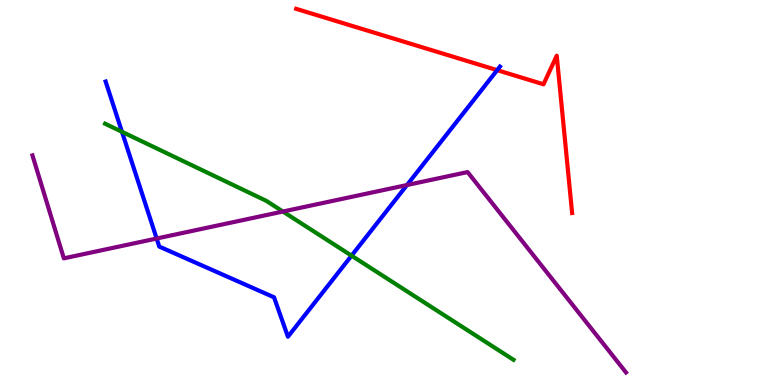[{'lines': ['blue', 'red'], 'intersections': [{'x': 6.41, 'y': 8.18}]}, {'lines': ['green', 'red'], 'intersections': []}, {'lines': ['purple', 'red'], 'intersections': []}, {'lines': ['blue', 'green'], 'intersections': [{'x': 1.57, 'y': 6.58}, {'x': 4.54, 'y': 3.36}]}, {'lines': ['blue', 'purple'], 'intersections': [{'x': 2.02, 'y': 3.8}, {'x': 5.25, 'y': 5.19}]}, {'lines': ['green', 'purple'], 'intersections': [{'x': 3.65, 'y': 4.51}]}]